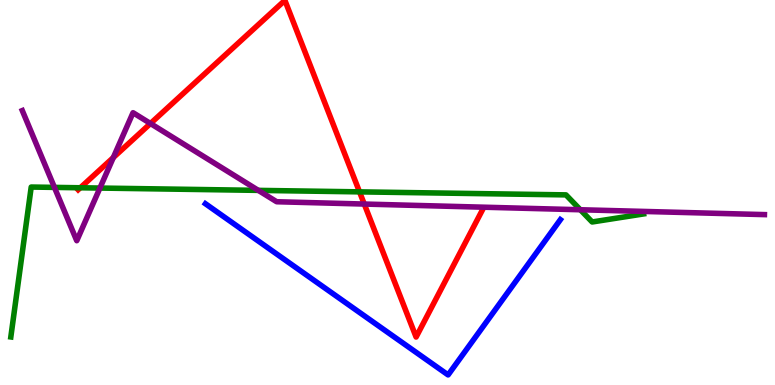[{'lines': ['blue', 'red'], 'intersections': []}, {'lines': ['green', 'red'], 'intersections': [{'x': 1.04, 'y': 5.12}, {'x': 4.64, 'y': 5.02}]}, {'lines': ['purple', 'red'], 'intersections': [{'x': 1.46, 'y': 5.91}, {'x': 1.94, 'y': 6.79}, {'x': 4.7, 'y': 4.7}]}, {'lines': ['blue', 'green'], 'intersections': []}, {'lines': ['blue', 'purple'], 'intersections': []}, {'lines': ['green', 'purple'], 'intersections': [{'x': 0.702, 'y': 5.13}, {'x': 1.29, 'y': 5.12}, {'x': 3.33, 'y': 5.06}, {'x': 7.49, 'y': 4.55}]}]